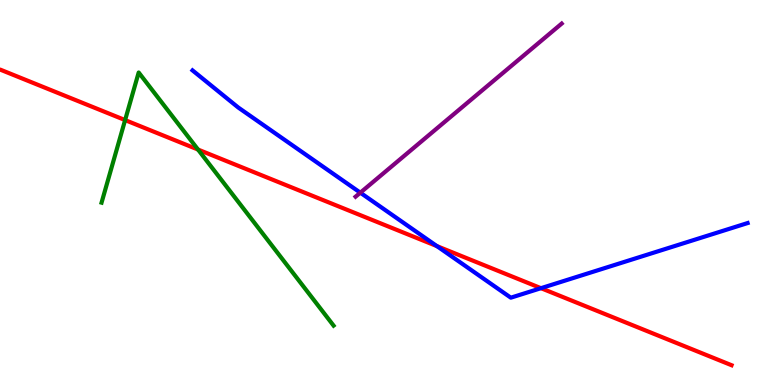[{'lines': ['blue', 'red'], 'intersections': [{'x': 5.64, 'y': 3.61}, {'x': 6.98, 'y': 2.51}]}, {'lines': ['green', 'red'], 'intersections': [{'x': 1.61, 'y': 6.88}, {'x': 2.56, 'y': 6.12}]}, {'lines': ['purple', 'red'], 'intersections': []}, {'lines': ['blue', 'green'], 'intersections': []}, {'lines': ['blue', 'purple'], 'intersections': [{'x': 4.65, 'y': 5.0}]}, {'lines': ['green', 'purple'], 'intersections': []}]